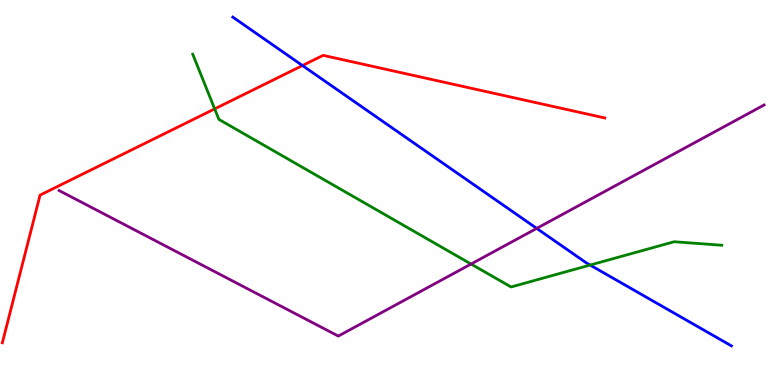[{'lines': ['blue', 'red'], 'intersections': [{'x': 3.9, 'y': 8.3}]}, {'lines': ['green', 'red'], 'intersections': [{'x': 2.77, 'y': 7.17}]}, {'lines': ['purple', 'red'], 'intersections': []}, {'lines': ['blue', 'green'], 'intersections': [{'x': 7.61, 'y': 3.12}]}, {'lines': ['blue', 'purple'], 'intersections': [{'x': 6.93, 'y': 4.07}]}, {'lines': ['green', 'purple'], 'intersections': [{'x': 6.08, 'y': 3.14}]}]